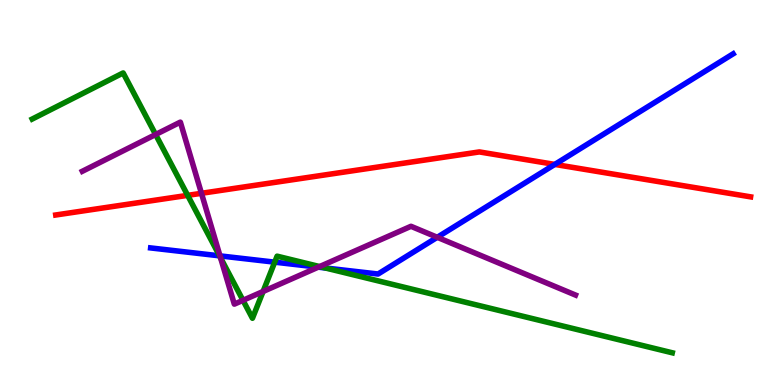[{'lines': ['blue', 'red'], 'intersections': [{'x': 7.16, 'y': 5.73}]}, {'lines': ['green', 'red'], 'intersections': [{'x': 2.42, 'y': 4.93}]}, {'lines': ['purple', 'red'], 'intersections': [{'x': 2.6, 'y': 4.98}]}, {'lines': ['blue', 'green'], 'intersections': [{'x': 2.83, 'y': 3.36}, {'x': 3.54, 'y': 3.19}, {'x': 4.2, 'y': 3.04}]}, {'lines': ['blue', 'purple'], 'intersections': [{'x': 2.84, 'y': 3.35}, {'x': 4.11, 'y': 3.06}, {'x': 5.64, 'y': 3.84}]}, {'lines': ['green', 'purple'], 'intersections': [{'x': 2.01, 'y': 6.51}, {'x': 2.85, 'y': 3.3}, {'x': 3.14, 'y': 2.2}, {'x': 3.39, 'y': 2.43}, {'x': 4.12, 'y': 3.08}]}]